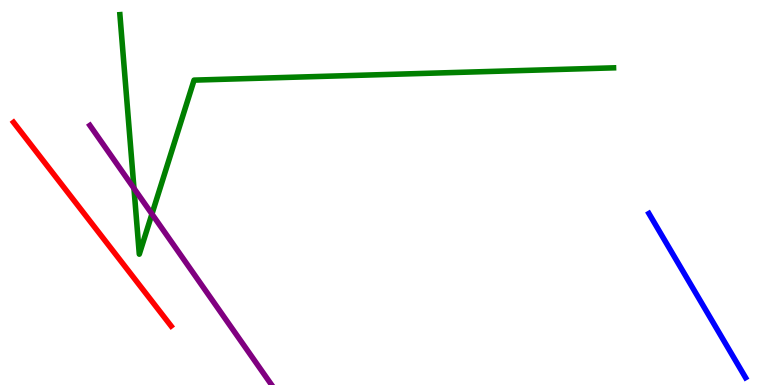[{'lines': ['blue', 'red'], 'intersections': []}, {'lines': ['green', 'red'], 'intersections': []}, {'lines': ['purple', 'red'], 'intersections': []}, {'lines': ['blue', 'green'], 'intersections': []}, {'lines': ['blue', 'purple'], 'intersections': []}, {'lines': ['green', 'purple'], 'intersections': [{'x': 1.73, 'y': 5.11}, {'x': 1.96, 'y': 4.44}]}]